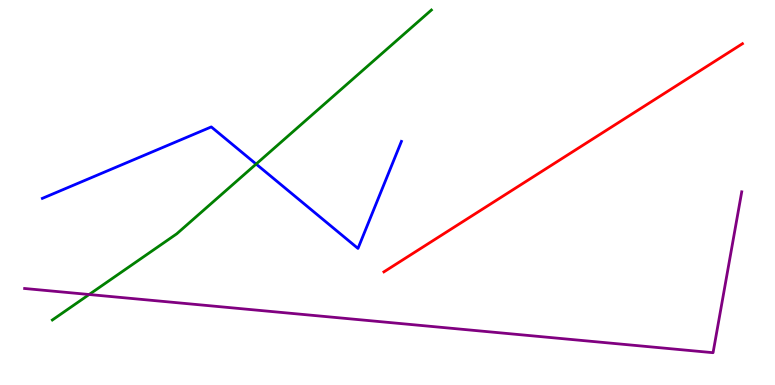[{'lines': ['blue', 'red'], 'intersections': []}, {'lines': ['green', 'red'], 'intersections': []}, {'lines': ['purple', 'red'], 'intersections': []}, {'lines': ['blue', 'green'], 'intersections': [{'x': 3.3, 'y': 5.74}]}, {'lines': ['blue', 'purple'], 'intersections': []}, {'lines': ['green', 'purple'], 'intersections': [{'x': 1.15, 'y': 2.35}]}]